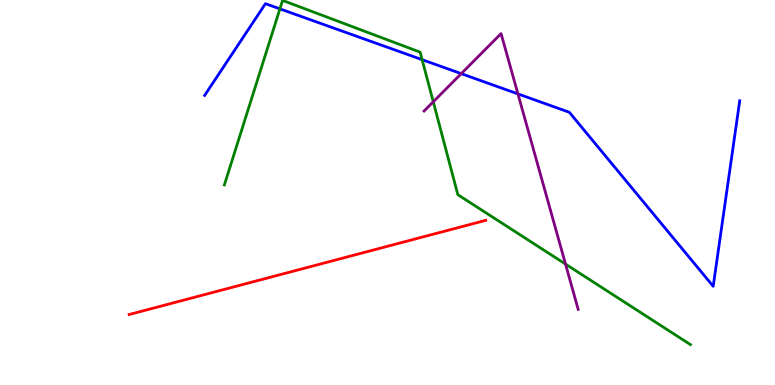[{'lines': ['blue', 'red'], 'intersections': []}, {'lines': ['green', 'red'], 'intersections': []}, {'lines': ['purple', 'red'], 'intersections': []}, {'lines': ['blue', 'green'], 'intersections': [{'x': 3.61, 'y': 9.77}, {'x': 5.45, 'y': 8.45}]}, {'lines': ['blue', 'purple'], 'intersections': [{'x': 5.95, 'y': 8.09}, {'x': 6.68, 'y': 7.56}]}, {'lines': ['green', 'purple'], 'intersections': [{'x': 5.59, 'y': 7.36}, {'x': 7.3, 'y': 3.14}]}]